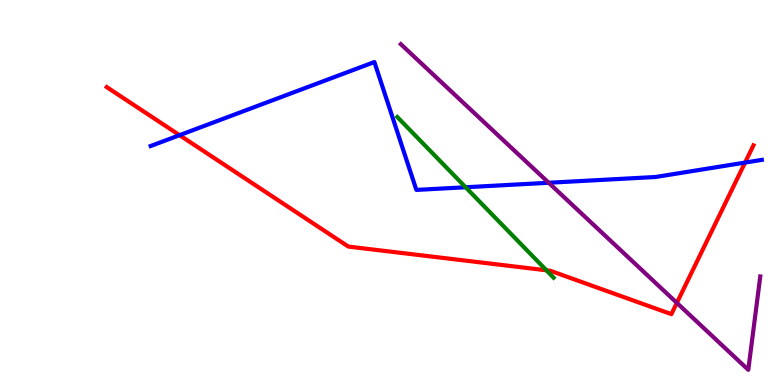[{'lines': ['blue', 'red'], 'intersections': [{'x': 2.32, 'y': 6.49}, {'x': 9.61, 'y': 5.78}]}, {'lines': ['green', 'red'], 'intersections': [{'x': 7.05, 'y': 2.98}]}, {'lines': ['purple', 'red'], 'intersections': [{'x': 8.73, 'y': 2.13}]}, {'lines': ['blue', 'green'], 'intersections': [{'x': 6.01, 'y': 5.14}]}, {'lines': ['blue', 'purple'], 'intersections': [{'x': 7.08, 'y': 5.25}]}, {'lines': ['green', 'purple'], 'intersections': []}]